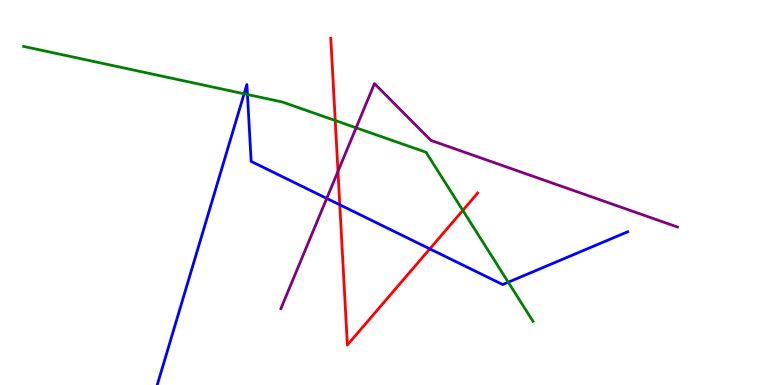[{'lines': ['blue', 'red'], 'intersections': [{'x': 4.38, 'y': 4.68}, {'x': 5.55, 'y': 3.54}]}, {'lines': ['green', 'red'], 'intersections': [{'x': 4.33, 'y': 6.87}, {'x': 5.97, 'y': 4.54}]}, {'lines': ['purple', 'red'], 'intersections': [{'x': 4.36, 'y': 5.55}]}, {'lines': ['blue', 'green'], 'intersections': [{'x': 3.15, 'y': 7.56}, {'x': 3.19, 'y': 7.55}, {'x': 6.56, 'y': 2.67}]}, {'lines': ['blue', 'purple'], 'intersections': [{'x': 4.22, 'y': 4.85}]}, {'lines': ['green', 'purple'], 'intersections': [{'x': 4.59, 'y': 6.68}]}]